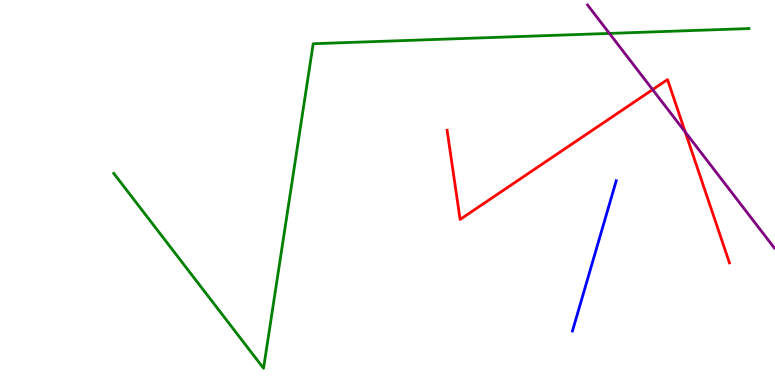[{'lines': ['blue', 'red'], 'intersections': []}, {'lines': ['green', 'red'], 'intersections': []}, {'lines': ['purple', 'red'], 'intersections': [{'x': 8.42, 'y': 7.67}, {'x': 8.84, 'y': 6.57}]}, {'lines': ['blue', 'green'], 'intersections': []}, {'lines': ['blue', 'purple'], 'intersections': []}, {'lines': ['green', 'purple'], 'intersections': [{'x': 7.86, 'y': 9.13}]}]